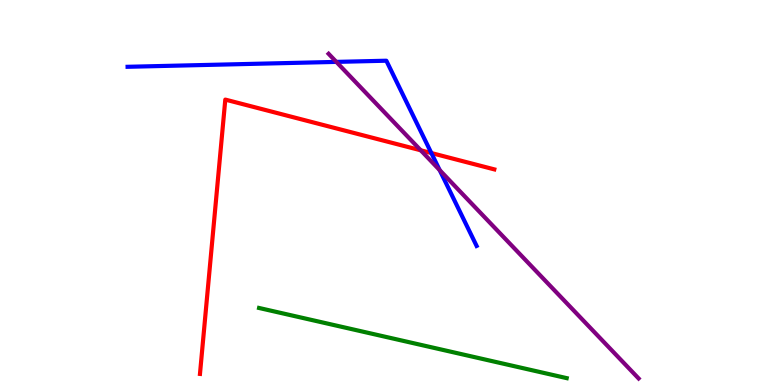[{'lines': ['blue', 'red'], 'intersections': [{'x': 5.57, 'y': 6.02}]}, {'lines': ['green', 'red'], 'intersections': []}, {'lines': ['purple', 'red'], 'intersections': [{'x': 5.43, 'y': 6.1}]}, {'lines': ['blue', 'green'], 'intersections': []}, {'lines': ['blue', 'purple'], 'intersections': [{'x': 4.34, 'y': 8.39}, {'x': 5.67, 'y': 5.58}]}, {'lines': ['green', 'purple'], 'intersections': []}]